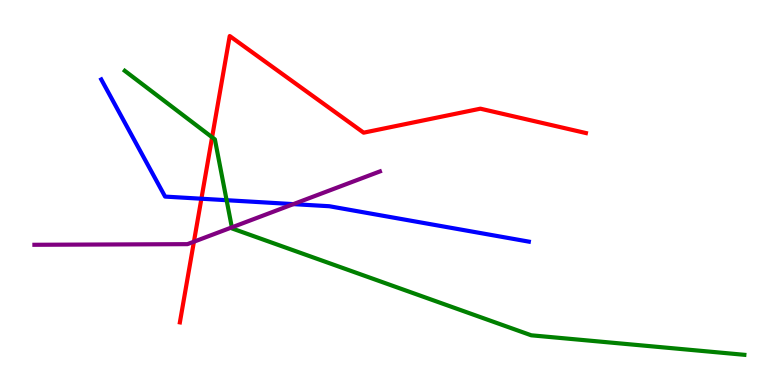[{'lines': ['blue', 'red'], 'intersections': [{'x': 2.6, 'y': 4.84}]}, {'lines': ['green', 'red'], 'intersections': [{'x': 2.74, 'y': 6.43}]}, {'lines': ['purple', 'red'], 'intersections': [{'x': 2.5, 'y': 3.72}]}, {'lines': ['blue', 'green'], 'intersections': [{'x': 2.92, 'y': 4.8}]}, {'lines': ['blue', 'purple'], 'intersections': [{'x': 3.79, 'y': 4.7}]}, {'lines': ['green', 'purple'], 'intersections': [{'x': 2.99, 'y': 4.09}]}]